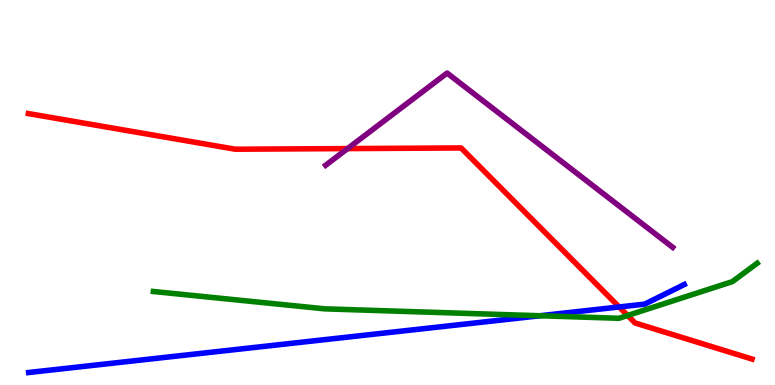[{'lines': ['blue', 'red'], 'intersections': [{'x': 7.99, 'y': 2.03}]}, {'lines': ['green', 'red'], 'intersections': [{'x': 8.1, 'y': 1.81}]}, {'lines': ['purple', 'red'], 'intersections': [{'x': 4.49, 'y': 6.14}]}, {'lines': ['blue', 'green'], 'intersections': [{'x': 6.97, 'y': 1.8}]}, {'lines': ['blue', 'purple'], 'intersections': []}, {'lines': ['green', 'purple'], 'intersections': []}]